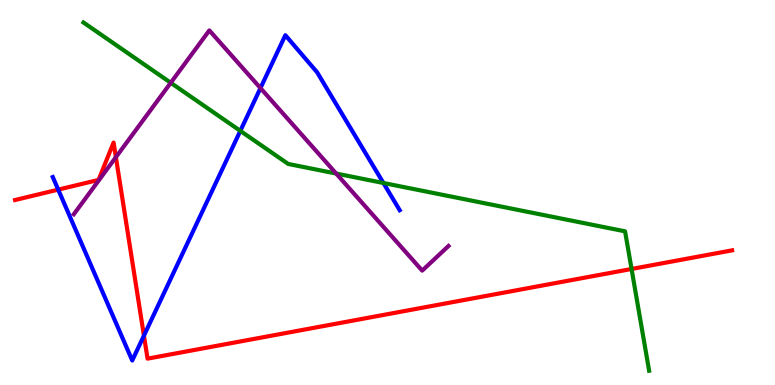[{'lines': ['blue', 'red'], 'intersections': [{'x': 0.751, 'y': 5.07}, {'x': 1.86, 'y': 1.28}]}, {'lines': ['green', 'red'], 'intersections': [{'x': 8.15, 'y': 3.01}]}, {'lines': ['purple', 'red'], 'intersections': [{'x': 1.5, 'y': 5.92}]}, {'lines': ['blue', 'green'], 'intersections': [{'x': 3.1, 'y': 6.6}, {'x': 4.95, 'y': 5.25}]}, {'lines': ['blue', 'purple'], 'intersections': [{'x': 3.36, 'y': 7.71}]}, {'lines': ['green', 'purple'], 'intersections': [{'x': 2.2, 'y': 7.85}, {'x': 4.34, 'y': 5.49}]}]